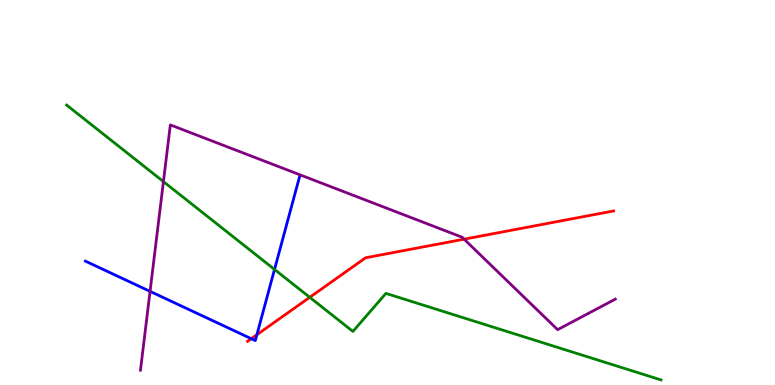[{'lines': ['blue', 'red'], 'intersections': [{'x': 3.24, 'y': 1.2}, {'x': 3.31, 'y': 1.31}]}, {'lines': ['green', 'red'], 'intersections': [{'x': 4.0, 'y': 2.28}]}, {'lines': ['purple', 'red'], 'intersections': [{'x': 5.99, 'y': 3.79}]}, {'lines': ['blue', 'green'], 'intersections': [{'x': 3.54, 'y': 3.0}]}, {'lines': ['blue', 'purple'], 'intersections': [{'x': 1.94, 'y': 2.43}]}, {'lines': ['green', 'purple'], 'intersections': [{'x': 2.11, 'y': 5.28}]}]